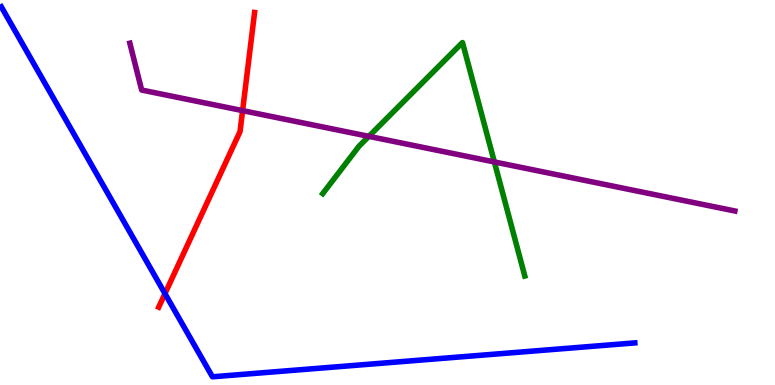[{'lines': ['blue', 'red'], 'intersections': [{'x': 2.13, 'y': 2.37}]}, {'lines': ['green', 'red'], 'intersections': []}, {'lines': ['purple', 'red'], 'intersections': [{'x': 3.13, 'y': 7.13}]}, {'lines': ['blue', 'green'], 'intersections': []}, {'lines': ['blue', 'purple'], 'intersections': []}, {'lines': ['green', 'purple'], 'intersections': [{'x': 4.76, 'y': 6.46}, {'x': 6.38, 'y': 5.79}]}]